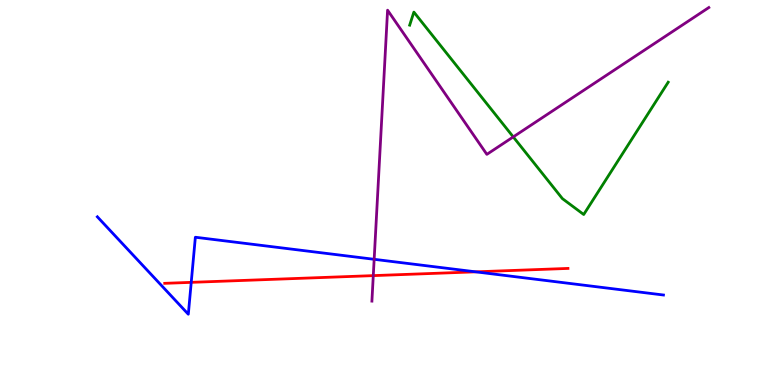[{'lines': ['blue', 'red'], 'intersections': [{'x': 2.47, 'y': 2.67}, {'x': 6.14, 'y': 2.94}]}, {'lines': ['green', 'red'], 'intersections': []}, {'lines': ['purple', 'red'], 'intersections': [{'x': 4.82, 'y': 2.84}]}, {'lines': ['blue', 'green'], 'intersections': []}, {'lines': ['blue', 'purple'], 'intersections': [{'x': 4.83, 'y': 3.26}]}, {'lines': ['green', 'purple'], 'intersections': [{'x': 6.62, 'y': 6.44}]}]